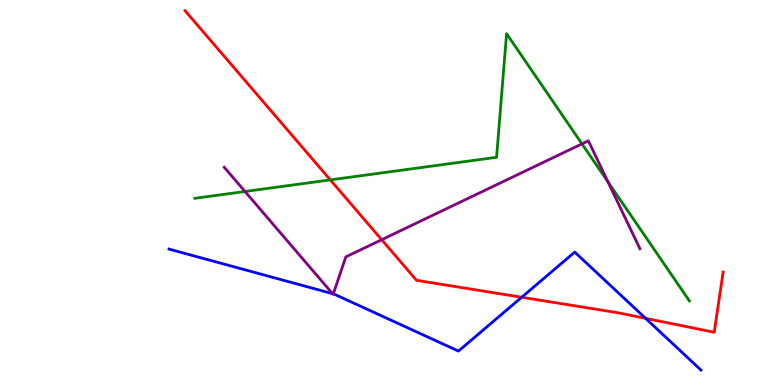[{'lines': ['blue', 'red'], 'intersections': [{'x': 6.73, 'y': 2.28}, {'x': 8.33, 'y': 1.73}]}, {'lines': ['green', 'red'], 'intersections': [{'x': 4.26, 'y': 5.33}]}, {'lines': ['purple', 'red'], 'intersections': [{'x': 4.92, 'y': 3.77}]}, {'lines': ['blue', 'green'], 'intersections': []}, {'lines': ['blue', 'purple'], 'intersections': [{'x': 4.29, 'y': 2.37}, {'x': 4.3, 'y': 2.37}]}, {'lines': ['green', 'purple'], 'intersections': [{'x': 3.16, 'y': 5.03}, {'x': 7.51, 'y': 6.26}, {'x': 7.84, 'y': 5.28}]}]